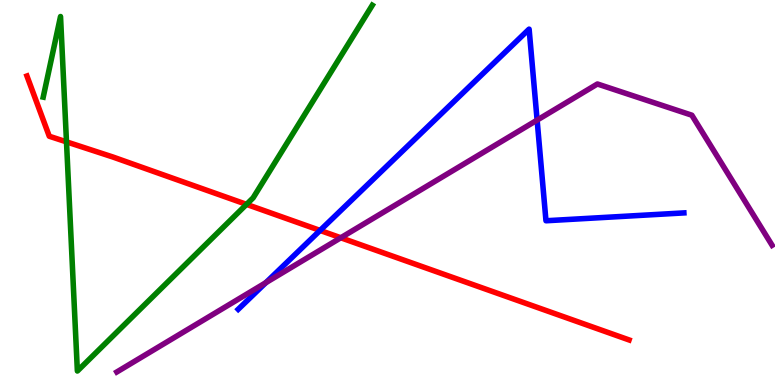[{'lines': ['blue', 'red'], 'intersections': [{'x': 4.13, 'y': 4.01}]}, {'lines': ['green', 'red'], 'intersections': [{'x': 0.858, 'y': 6.32}, {'x': 3.18, 'y': 4.69}]}, {'lines': ['purple', 'red'], 'intersections': [{'x': 4.4, 'y': 3.82}]}, {'lines': ['blue', 'green'], 'intersections': []}, {'lines': ['blue', 'purple'], 'intersections': [{'x': 3.43, 'y': 2.66}, {'x': 6.93, 'y': 6.88}]}, {'lines': ['green', 'purple'], 'intersections': []}]